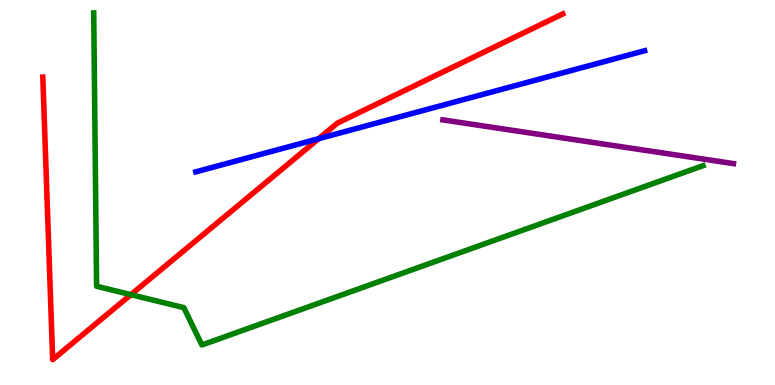[{'lines': ['blue', 'red'], 'intersections': [{'x': 4.11, 'y': 6.4}]}, {'lines': ['green', 'red'], 'intersections': [{'x': 1.69, 'y': 2.35}]}, {'lines': ['purple', 'red'], 'intersections': []}, {'lines': ['blue', 'green'], 'intersections': []}, {'lines': ['blue', 'purple'], 'intersections': []}, {'lines': ['green', 'purple'], 'intersections': []}]